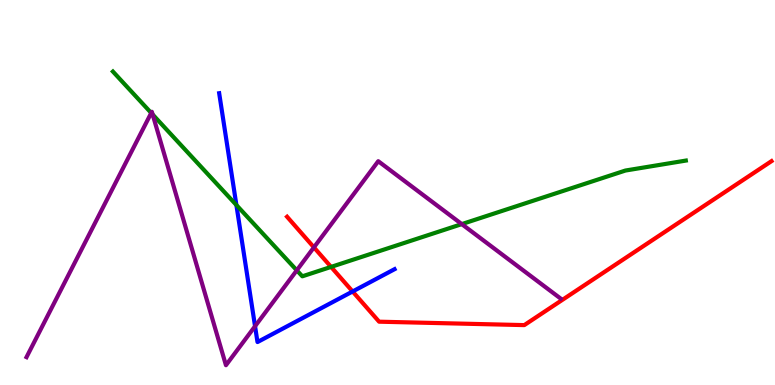[{'lines': ['blue', 'red'], 'intersections': [{'x': 4.55, 'y': 2.43}]}, {'lines': ['green', 'red'], 'intersections': [{'x': 4.27, 'y': 3.07}]}, {'lines': ['purple', 'red'], 'intersections': [{'x': 4.05, 'y': 3.57}]}, {'lines': ['blue', 'green'], 'intersections': [{'x': 3.05, 'y': 4.67}]}, {'lines': ['blue', 'purple'], 'intersections': [{'x': 3.29, 'y': 1.53}]}, {'lines': ['green', 'purple'], 'intersections': [{'x': 1.95, 'y': 7.07}, {'x': 1.97, 'y': 7.03}, {'x': 3.83, 'y': 2.98}, {'x': 5.96, 'y': 4.18}]}]